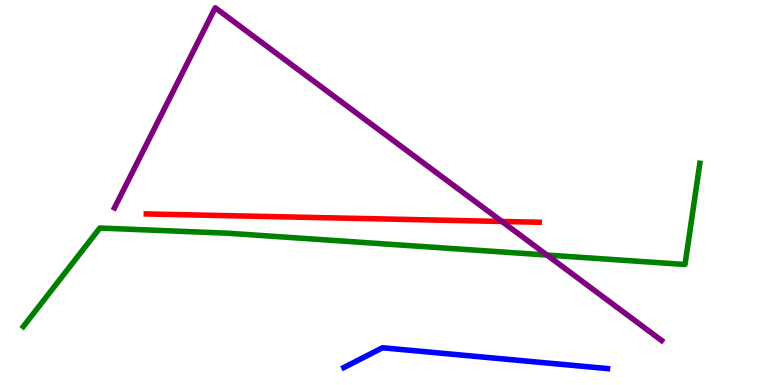[{'lines': ['blue', 'red'], 'intersections': []}, {'lines': ['green', 'red'], 'intersections': []}, {'lines': ['purple', 'red'], 'intersections': [{'x': 6.48, 'y': 4.25}]}, {'lines': ['blue', 'green'], 'intersections': []}, {'lines': ['blue', 'purple'], 'intersections': []}, {'lines': ['green', 'purple'], 'intersections': [{'x': 7.06, 'y': 3.38}]}]